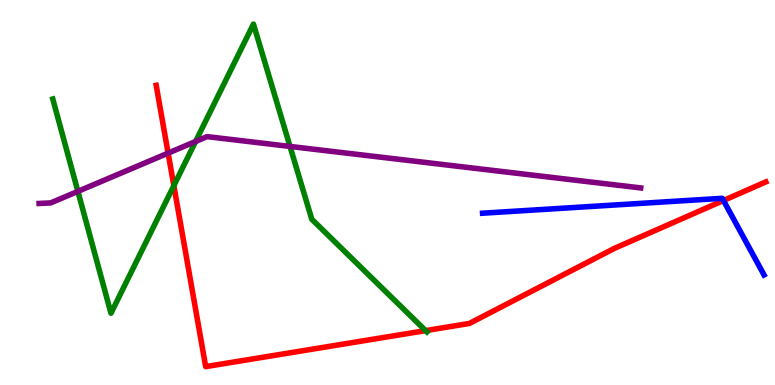[{'lines': ['blue', 'red'], 'intersections': [{'x': 9.34, 'y': 4.79}]}, {'lines': ['green', 'red'], 'intersections': [{'x': 2.24, 'y': 5.18}, {'x': 5.49, 'y': 1.41}]}, {'lines': ['purple', 'red'], 'intersections': [{'x': 2.17, 'y': 6.02}]}, {'lines': ['blue', 'green'], 'intersections': []}, {'lines': ['blue', 'purple'], 'intersections': []}, {'lines': ['green', 'purple'], 'intersections': [{'x': 1.0, 'y': 5.03}, {'x': 2.52, 'y': 6.33}, {'x': 3.74, 'y': 6.2}]}]